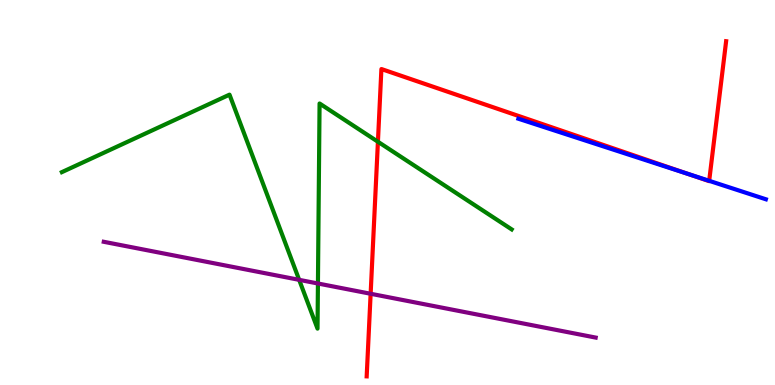[{'lines': ['blue', 'red'], 'intersections': [{'x': 8.89, 'y': 5.48}, {'x': 9.15, 'y': 5.3}]}, {'lines': ['green', 'red'], 'intersections': [{'x': 4.88, 'y': 6.32}]}, {'lines': ['purple', 'red'], 'intersections': [{'x': 4.78, 'y': 2.37}]}, {'lines': ['blue', 'green'], 'intersections': []}, {'lines': ['blue', 'purple'], 'intersections': []}, {'lines': ['green', 'purple'], 'intersections': [{'x': 3.86, 'y': 2.73}, {'x': 4.1, 'y': 2.64}]}]